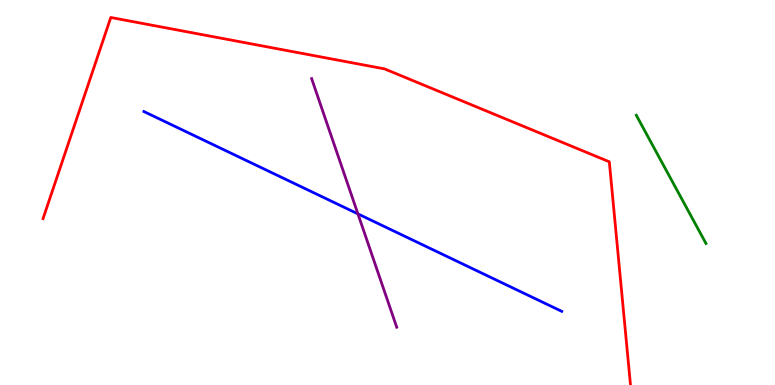[{'lines': ['blue', 'red'], 'intersections': []}, {'lines': ['green', 'red'], 'intersections': []}, {'lines': ['purple', 'red'], 'intersections': []}, {'lines': ['blue', 'green'], 'intersections': []}, {'lines': ['blue', 'purple'], 'intersections': [{'x': 4.62, 'y': 4.44}]}, {'lines': ['green', 'purple'], 'intersections': []}]